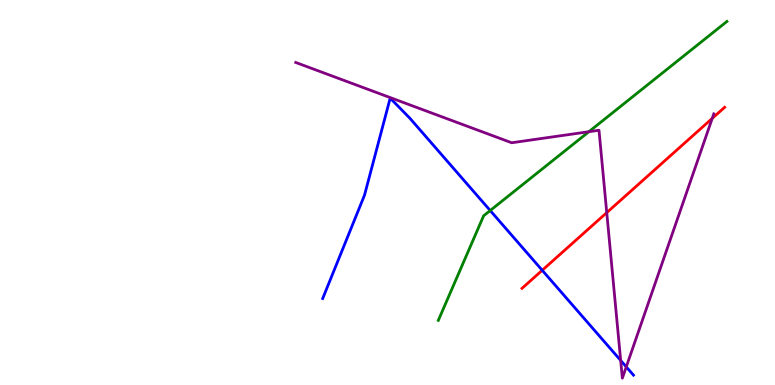[{'lines': ['blue', 'red'], 'intersections': [{'x': 7.0, 'y': 2.98}]}, {'lines': ['green', 'red'], 'intersections': []}, {'lines': ['purple', 'red'], 'intersections': [{'x': 7.83, 'y': 4.48}, {'x': 9.19, 'y': 6.93}]}, {'lines': ['blue', 'green'], 'intersections': [{'x': 6.33, 'y': 4.53}]}, {'lines': ['blue', 'purple'], 'intersections': [{'x': 8.01, 'y': 0.638}, {'x': 8.08, 'y': 0.471}]}, {'lines': ['green', 'purple'], 'intersections': [{'x': 7.6, 'y': 6.58}]}]